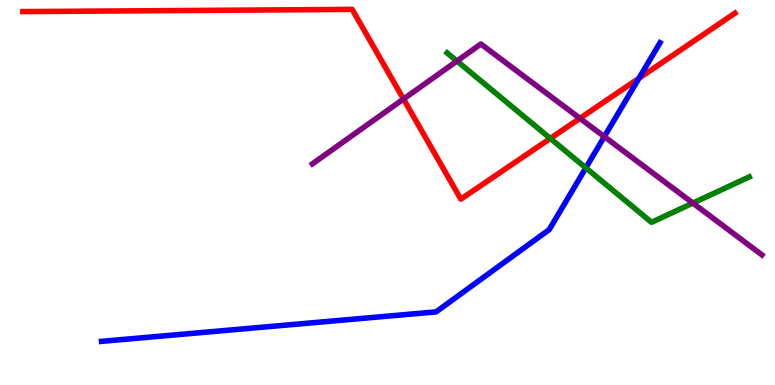[{'lines': ['blue', 'red'], 'intersections': [{'x': 8.24, 'y': 7.97}]}, {'lines': ['green', 'red'], 'intersections': [{'x': 7.1, 'y': 6.4}]}, {'lines': ['purple', 'red'], 'intersections': [{'x': 5.21, 'y': 7.43}, {'x': 7.48, 'y': 6.93}]}, {'lines': ['blue', 'green'], 'intersections': [{'x': 7.56, 'y': 5.64}]}, {'lines': ['blue', 'purple'], 'intersections': [{'x': 7.8, 'y': 6.45}]}, {'lines': ['green', 'purple'], 'intersections': [{'x': 5.9, 'y': 8.41}, {'x': 8.94, 'y': 4.72}]}]